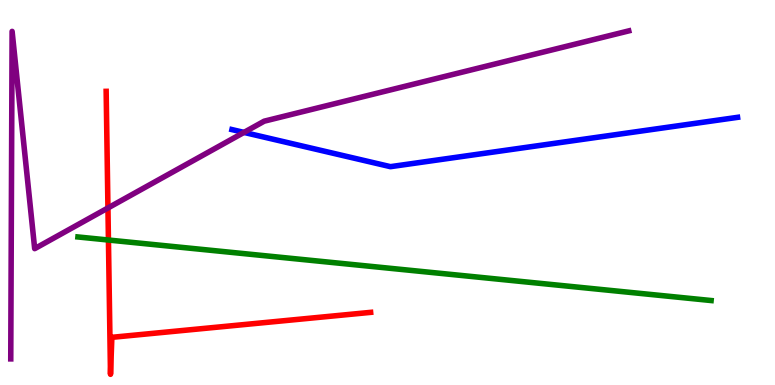[{'lines': ['blue', 'red'], 'intersections': []}, {'lines': ['green', 'red'], 'intersections': [{'x': 1.4, 'y': 3.77}]}, {'lines': ['purple', 'red'], 'intersections': [{'x': 1.39, 'y': 4.6}]}, {'lines': ['blue', 'green'], 'intersections': []}, {'lines': ['blue', 'purple'], 'intersections': [{'x': 3.15, 'y': 6.56}]}, {'lines': ['green', 'purple'], 'intersections': []}]